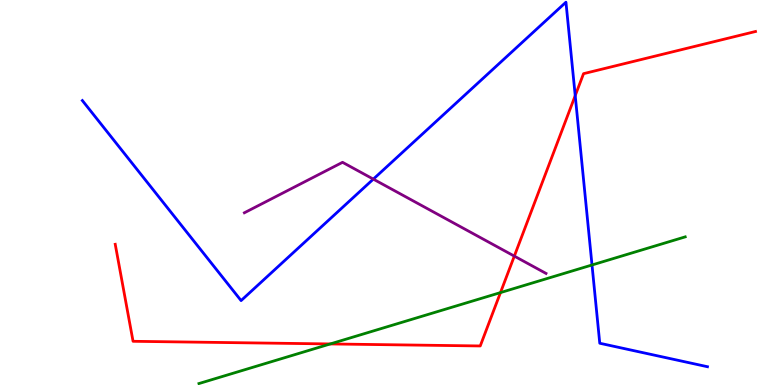[{'lines': ['blue', 'red'], 'intersections': [{'x': 7.42, 'y': 7.52}]}, {'lines': ['green', 'red'], 'intersections': [{'x': 4.26, 'y': 1.07}, {'x': 6.46, 'y': 2.4}]}, {'lines': ['purple', 'red'], 'intersections': [{'x': 6.64, 'y': 3.35}]}, {'lines': ['blue', 'green'], 'intersections': [{'x': 7.64, 'y': 3.12}]}, {'lines': ['blue', 'purple'], 'intersections': [{'x': 4.82, 'y': 5.35}]}, {'lines': ['green', 'purple'], 'intersections': []}]